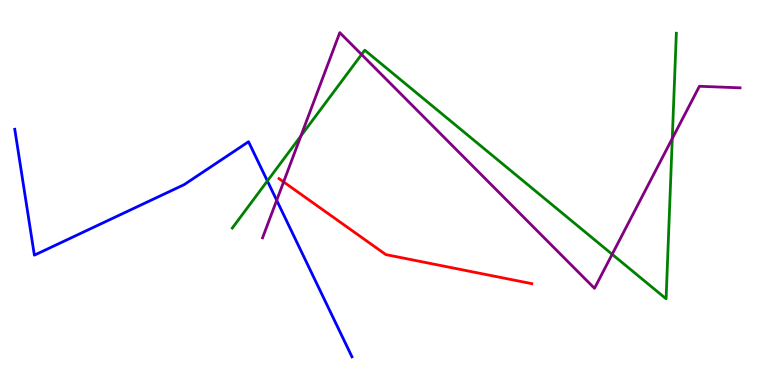[{'lines': ['blue', 'red'], 'intersections': []}, {'lines': ['green', 'red'], 'intersections': []}, {'lines': ['purple', 'red'], 'intersections': [{'x': 3.66, 'y': 5.27}]}, {'lines': ['blue', 'green'], 'intersections': [{'x': 3.45, 'y': 5.3}]}, {'lines': ['blue', 'purple'], 'intersections': [{'x': 3.57, 'y': 4.8}]}, {'lines': ['green', 'purple'], 'intersections': [{'x': 3.88, 'y': 6.47}, {'x': 4.67, 'y': 8.58}, {'x': 7.9, 'y': 3.39}, {'x': 8.67, 'y': 6.4}]}]